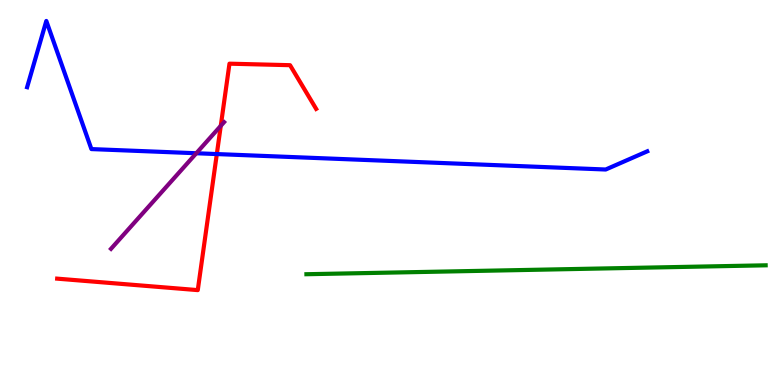[{'lines': ['blue', 'red'], 'intersections': [{'x': 2.8, 'y': 6.0}]}, {'lines': ['green', 'red'], 'intersections': []}, {'lines': ['purple', 'red'], 'intersections': [{'x': 2.85, 'y': 6.73}]}, {'lines': ['blue', 'green'], 'intersections': []}, {'lines': ['blue', 'purple'], 'intersections': [{'x': 2.53, 'y': 6.02}]}, {'lines': ['green', 'purple'], 'intersections': []}]